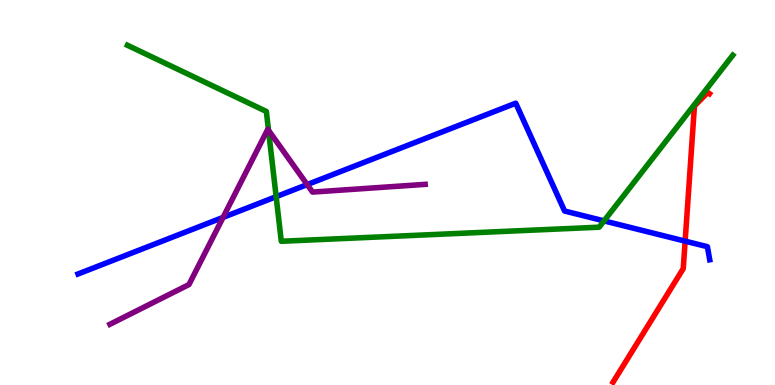[{'lines': ['blue', 'red'], 'intersections': [{'x': 8.84, 'y': 3.74}]}, {'lines': ['green', 'red'], 'intersections': []}, {'lines': ['purple', 'red'], 'intersections': []}, {'lines': ['blue', 'green'], 'intersections': [{'x': 3.56, 'y': 4.89}, {'x': 7.79, 'y': 4.26}]}, {'lines': ['blue', 'purple'], 'intersections': [{'x': 2.88, 'y': 4.35}, {'x': 3.96, 'y': 5.21}]}, {'lines': ['green', 'purple'], 'intersections': [{'x': 3.46, 'y': 6.62}]}]